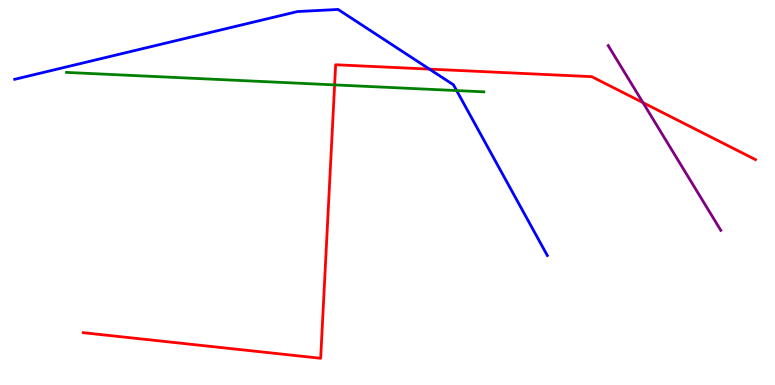[{'lines': ['blue', 'red'], 'intersections': [{'x': 5.54, 'y': 8.2}]}, {'lines': ['green', 'red'], 'intersections': [{'x': 4.32, 'y': 7.79}]}, {'lines': ['purple', 'red'], 'intersections': [{'x': 8.3, 'y': 7.33}]}, {'lines': ['blue', 'green'], 'intersections': [{'x': 5.89, 'y': 7.65}]}, {'lines': ['blue', 'purple'], 'intersections': []}, {'lines': ['green', 'purple'], 'intersections': []}]